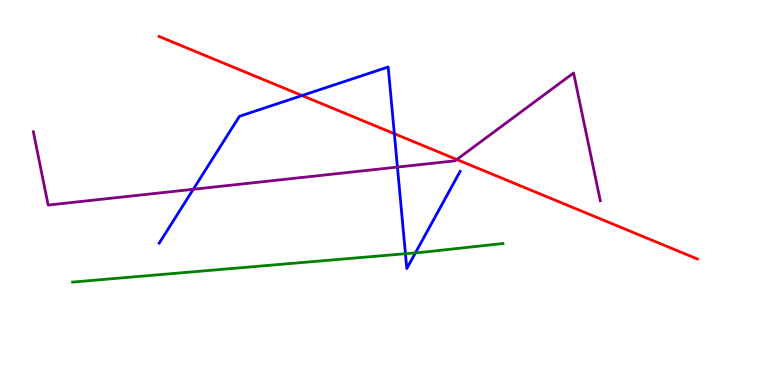[{'lines': ['blue', 'red'], 'intersections': [{'x': 3.9, 'y': 7.52}, {'x': 5.09, 'y': 6.53}]}, {'lines': ['green', 'red'], 'intersections': []}, {'lines': ['purple', 'red'], 'intersections': [{'x': 5.89, 'y': 5.86}]}, {'lines': ['blue', 'green'], 'intersections': [{'x': 5.23, 'y': 3.41}, {'x': 5.36, 'y': 3.43}]}, {'lines': ['blue', 'purple'], 'intersections': [{'x': 2.49, 'y': 5.08}, {'x': 5.13, 'y': 5.66}]}, {'lines': ['green', 'purple'], 'intersections': []}]